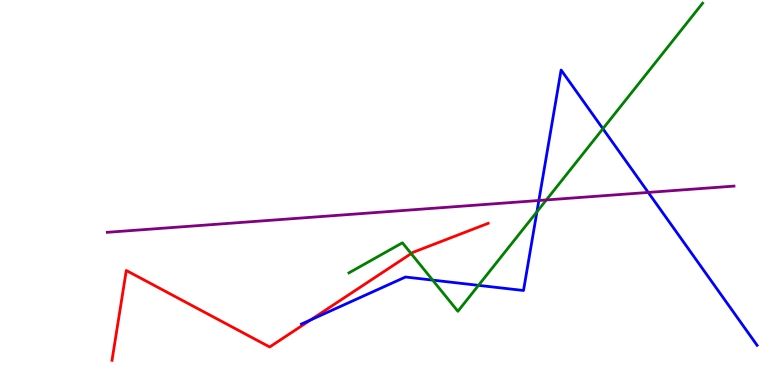[{'lines': ['blue', 'red'], 'intersections': [{'x': 4.01, 'y': 1.69}]}, {'lines': ['green', 'red'], 'intersections': [{'x': 5.31, 'y': 3.41}]}, {'lines': ['purple', 'red'], 'intersections': []}, {'lines': ['blue', 'green'], 'intersections': [{'x': 5.58, 'y': 2.72}, {'x': 6.17, 'y': 2.59}, {'x': 6.93, 'y': 4.5}, {'x': 7.78, 'y': 6.66}]}, {'lines': ['blue', 'purple'], 'intersections': [{'x': 6.95, 'y': 4.79}, {'x': 8.36, 'y': 5.0}]}, {'lines': ['green', 'purple'], 'intersections': [{'x': 7.05, 'y': 4.81}]}]